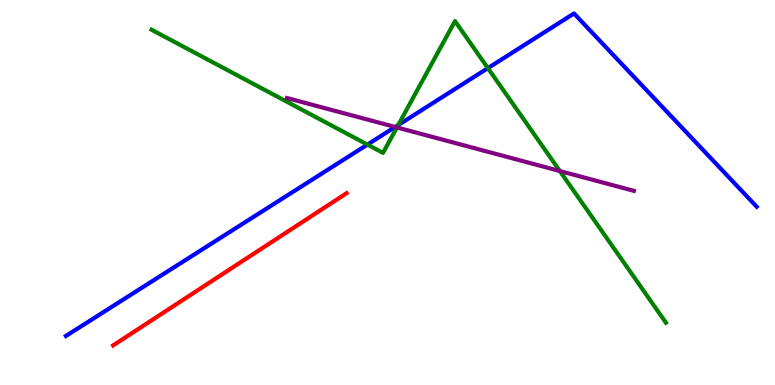[{'lines': ['blue', 'red'], 'intersections': []}, {'lines': ['green', 'red'], 'intersections': []}, {'lines': ['purple', 'red'], 'intersections': []}, {'lines': ['blue', 'green'], 'intersections': [{'x': 4.74, 'y': 6.24}, {'x': 5.14, 'y': 6.75}, {'x': 6.3, 'y': 8.23}]}, {'lines': ['blue', 'purple'], 'intersections': [{'x': 5.1, 'y': 6.7}]}, {'lines': ['green', 'purple'], 'intersections': [{'x': 5.12, 'y': 6.69}, {'x': 7.22, 'y': 5.56}]}]